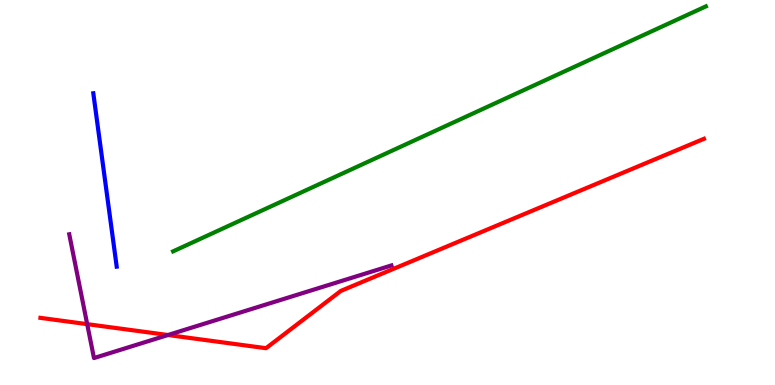[{'lines': ['blue', 'red'], 'intersections': []}, {'lines': ['green', 'red'], 'intersections': []}, {'lines': ['purple', 'red'], 'intersections': [{'x': 1.13, 'y': 1.58}, {'x': 2.17, 'y': 1.3}]}, {'lines': ['blue', 'green'], 'intersections': []}, {'lines': ['blue', 'purple'], 'intersections': []}, {'lines': ['green', 'purple'], 'intersections': []}]